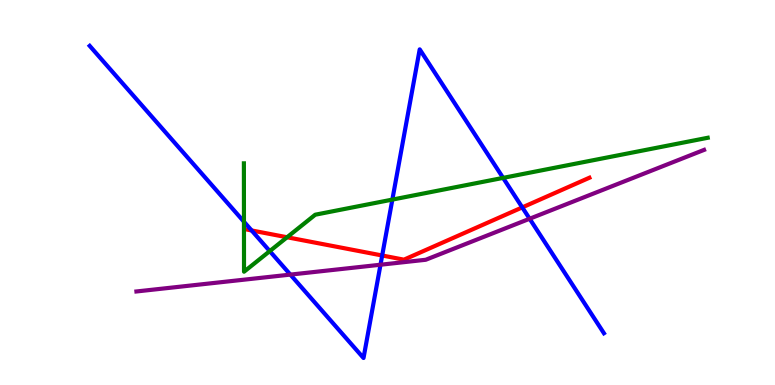[{'lines': ['blue', 'red'], 'intersections': [{'x': 3.25, 'y': 4.01}, {'x': 4.93, 'y': 3.36}, {'x': 6.74, 'y': 4.61}]}, {'lines': ['green', 'red'], 'intersections': [{'x': 3.7, 'y': 3.84}]}, {'lines': ['purple', 'red'], 'intersections': []}, {'lines': ['blue', 'green'], 'intersections': [{'x': 3.15, 'y': 4.24}, {'x': 3.48, 'y': 3.48}, {'x': 5.06, 'y': 4.82}, {'x': 6.49, 'y': 5.38}]}, {'lines': ['blue', 'purple'], 'intersections': [{'x': 3.75, 'y': 2.87}, {'x': 4.91, 'y': 3.12}, {'x': 6.83, 'y': 4.32}]}, {'lines': ['green', 'purple'], 'intersections': []}]